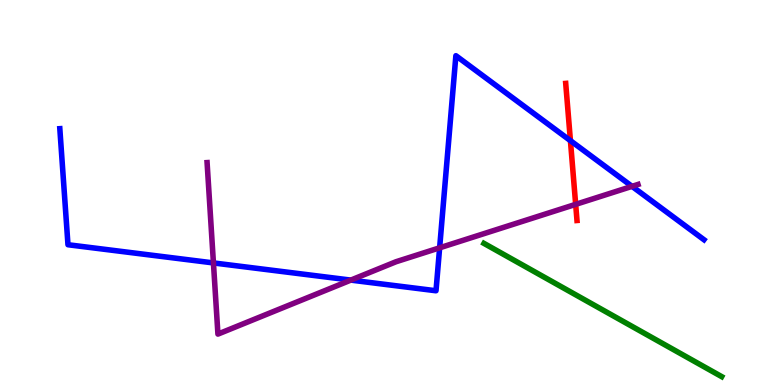[{'lines': ['blue', 'red'], 'intersections': [{'x': 7.36, 'y': 6.35}]}, {'lines': ['green', 'red'], 'intersections': []}, {'lines': ['purple', 'red'], 'intersections': [{'x': 7.43, 'y': 4.69}]}, {'lines': ['blue', 'green'], 'intersections': []}, {'lines': ['blue', 'purple'], 'intersections': [{'x': 2.75, 'y': 3.17}, {'x': 4.53, 'y': 2.72}, {'x': 5.67, 'y': 3.56}, {'x': 8.16, 'y': 5.16}]}, {'lines': ['green', 'purple'], 'intersections': []}]